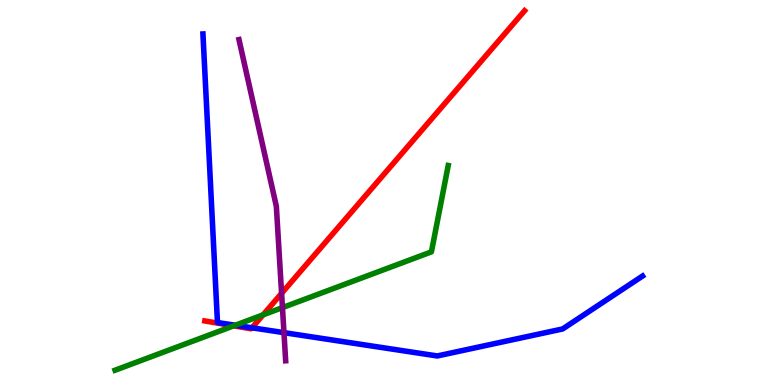[{'lines': ['blue', 'red'], 'intersections': [{'x': 3.25, 'y': 1.49}]}, {'lines': ['green', 'red'], 'intersections': [{'x': 3.02, 'y': 1.54}, {'x': 3.39, 'y': 1.82}]}, {'lines': ['purple', 'red'], 'intersections': [{'x': 3.63, 'y': 2.38}]}, {'lines': ['blue', 'green'], 'intersections': [{'x': 3.04, 'y': 1.55}]}, {'lines': ['blue', 'purple'], 'intersections': [{'x': 3.66, 'y': 1.36}]}, {'lines': ['green', 'purple'], 'intersections': [{'x': 3.64, 'y': 2.01}]}]